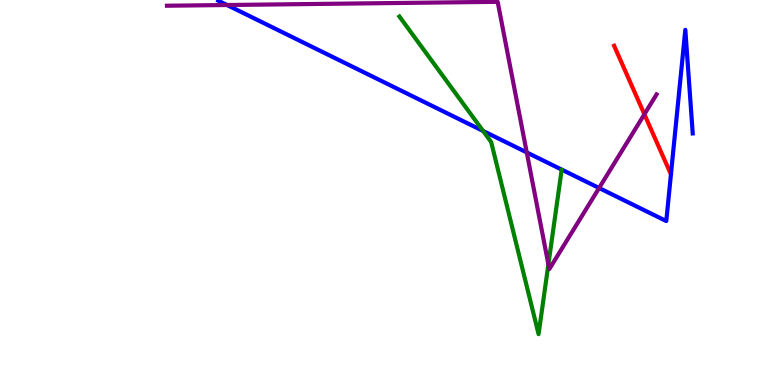[{'lines': ['blue', 'red'], 'intersections': []}, {'lines': ['green', 'red'], 'intersections': []}, {'lines': ['purple', 'red'], 'intersections': [{'x': 8.31, 'y': 7.03}]}, {'lines': ['blue', 'green'], 'intersections': [{'x': 6.23, 'y': 6.6}]}, {'lines': ['blue', 'purple'], 'intersections': [{'x': 2.93, 'y': 9.87}, {'x': 6.8, 'y': 6.04}, {'x': 7.73, 'y': 5.12}]}, {'lines': ['green', 'purple'], 'intersections': [{'x': 7.08, 'y': 3.13}]}]